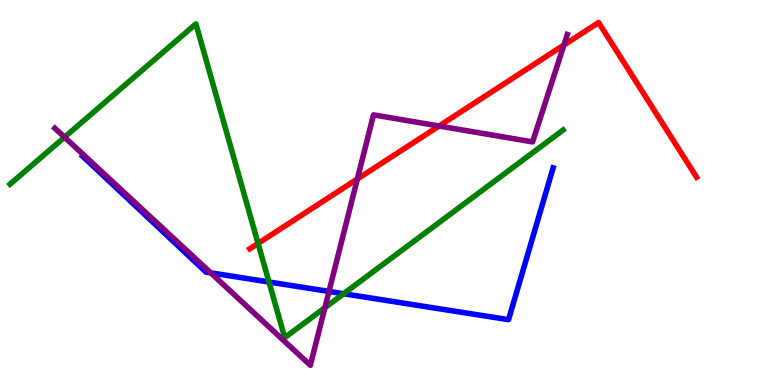[{'lines': ['blue', 'red'], 'intersections': []}, {'lines': ['green', 'red'], 'intersections': [{'x': 3.33, 'y': 3.68}]}, {'lines': ['purple', 'red'], 'intersections': [{'x': 4.61, 'y': 5.35}, {'x': 5.67, 'y': 6.73}, {'x': 7.28, 'y': 8.83}]}, {'lines': ['blue', 'green'], 'intersections': [{'x': 3.47, 'y': 2.68}, {'x': 4.43, 'y': 2.37}]}, {'lines': ['blue', 'purple'], 'intersections': [{'x': 2.72, 'y': 2.91}, {'x': 4.25, 'y': 2.43}]}, {'lines': ['green', 'purple'], 'intersections': [{'x': 0.833, 'y': 6.44}, {'x': 4.19, 'y': 2.01}]}]